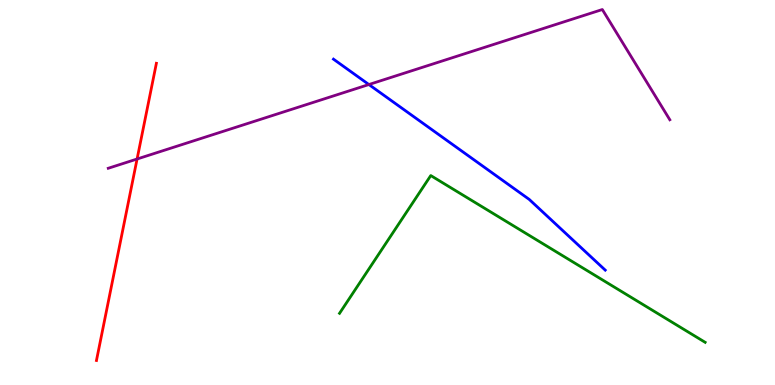[{'lines': ['blue', 'red'], 'intersections': []}, {'lines': ['green', 'red'], 'intersections': []}, {'lines': ['purple', 'red'], 'intersections': [{'x': 1.77, 'y': 5.87}]}, {'lines': ['blue', 'green'], 'intersections': []}, {'lines': ['blue', 'purple'], 'intersections': [{'x': 4.76, 'y': 7.8}]}, {'lines': ['green', 'purple'], 'intersections': []}]